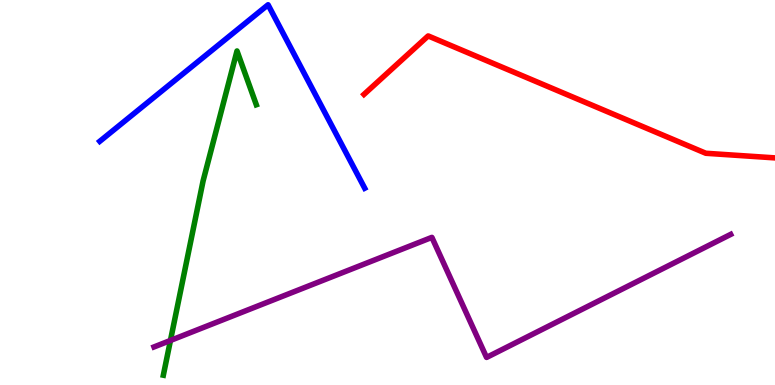[{'lines': ['blue', 'red'], 'intersections': []}, {'lines': ['green', 'red'], 'intersections': []}, {'lines': ['purple', 'red'], 'intersections': []}, {'lines': ['blue', 'green'], 'intersections': []}, {'lines': ['blue', 'purple'], 'intersections': []}, {'lines': ['green', 'purple'], 'intersections': [{'x': 2.2, 'y': 1.16}]}]